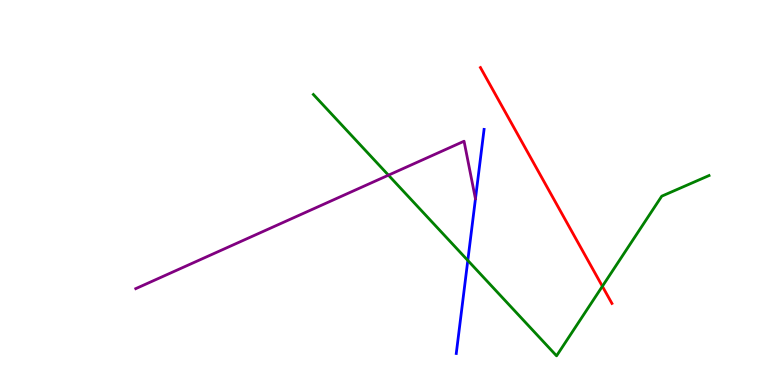[{'lines': ['blue', 'red'], 'intersections': []}, {'lines': ['green', 'red'], 'intersections': [{'x': 7.77, 'y': 2.56}]}, {'lines': ['purple', 'red'], 'intersections': []}, {'lines': ['blue', 'green'], 'intersections': [{'x': 6.04, 'y': 3.24}]}, {'lines': ['blue', 'purple'], 'intersections': []}, {'lines': ['green', 'purple'], 'intersections': [{'x': 5.01, 'y': 5.45}]}]